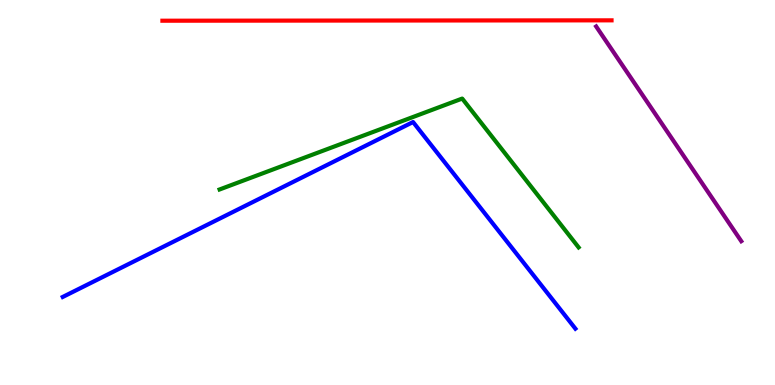[{'lines': ['blue', 'red'], 'intersections': []}, {'lines': ['green', 'red'], 'intersections': []}, {'lines': ['purple', 'red'], 'intersections': []}, {'lines': ['blue', 'green'], 'intersections': []}, {'lines': ['blue', 'purple'], 'intersections': []}, {'lines': ['green', 'purple'], 'intersections': []}]